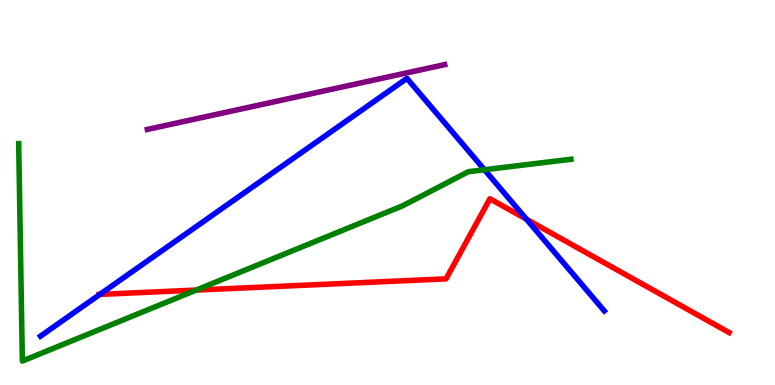[{'lines': ['blue', 'red'], 'intersections': [{'x': 1.29, 'y': 2.35}, {'x': 6.79, 'y': 4.31}]}, {'lines': ['green', 'red'], 'intersections': [{'x': 2.53, 'y': 2.47}]}, {'lines': ['purple', 'red'], 'intersections': []}, {'lines': ['blue', 'green'], 'intersections': [{'x': 6.25, 'y': 5.59}]}, {'lines': ['blue', 'purple'], 'intersections': []}, {'lines': ['green', 'purple'], 'intersections': []}]